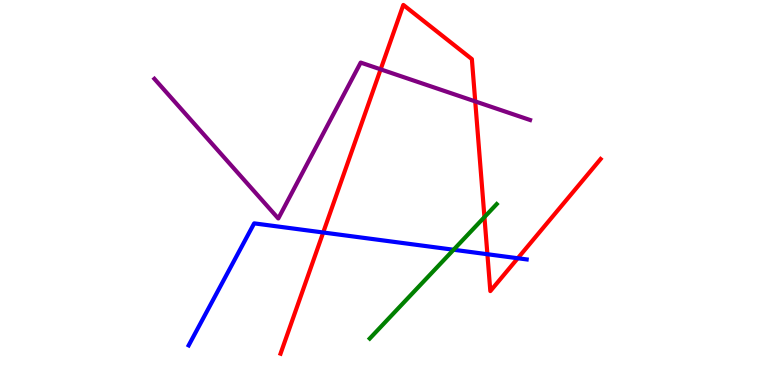[{'lines': ['blue', 'red'], 'intersections': [{'x': 4.17, 'y': 3.96}, {'x': 6.29, 'y': 3.4}, {'x': 6.68, 'y': 3.29}]}, {'lines': ['green', 'red'], 'intersections': [{'x': 6.25, 'y': 4.36}]}, {'lines': ['purple', 'red'], 'intersections': [{'x': 4.91, 'y': 8.2}, {'x': 6.13, 'y': 7.37}]}, {'lines': ['blue', 'green'], 'intersections': [{'x': 5.85, 'y': 3.51}]}, {'lines': ['blue', 'purple'], 'intersections': []}, {'lines': ['green', 'purple'], 'intersections': []}]